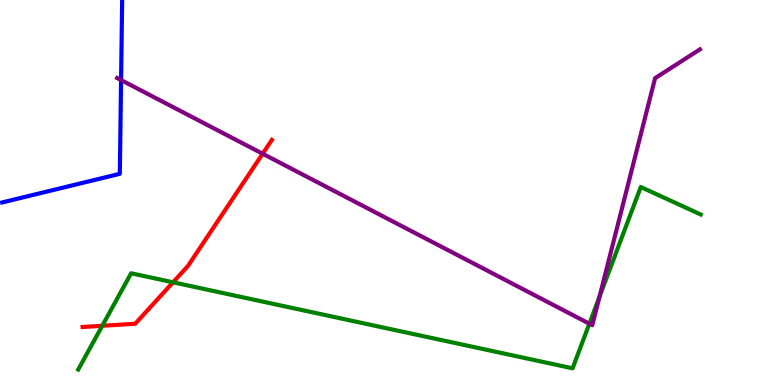[{'lines': ['blue', 'red'], 'intersections': []}, {'lines': ['green', 'red'], 'intersections': [{'x': 1.32, 'y': 1.54}, {'x': 2.23, 'y': 2.67}]}, {'lines': ['purple', 'red'], 'intersections': [{'x': 3.39, 'y': 6.01}]}, {'lines': ['blue', 'green'], 'intersections': []}, {'lines': ['blue', 'purple'], 'intersections': [{'x': 1.56, 'y': 7.92}]}, {'lines': ['green', 'purple'], 'intersections': [{'x': 7.6, 'y': 1.59}, {'x': 7.74, 'y': 2.29}]}]